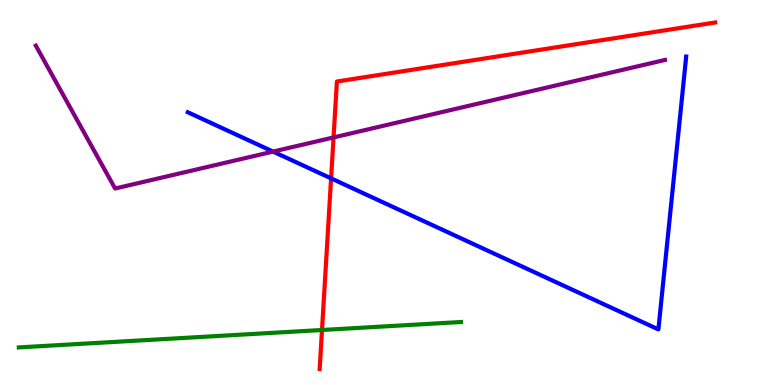[{'lines': ['blue', 'red'], 'intersections': [{'x': 4.27, 'y': 5.37}]}, {'lines': ['green', 'red'], 'intersections': [{'x': 4.15, 'y': 1.43}]}, {'lines': ['purple', 'red'], 'intersections': [{'x': 4.3, 'y': 6.43}]}, {'lines': ['blue', 'green'], 'intersections': []}, {'lines': ['blue', 'purple'], 'intersections': [{'x': 3.52, 'y': 6.06}]}, {'lines': ['green', 'purple'], 'intersections': []}]